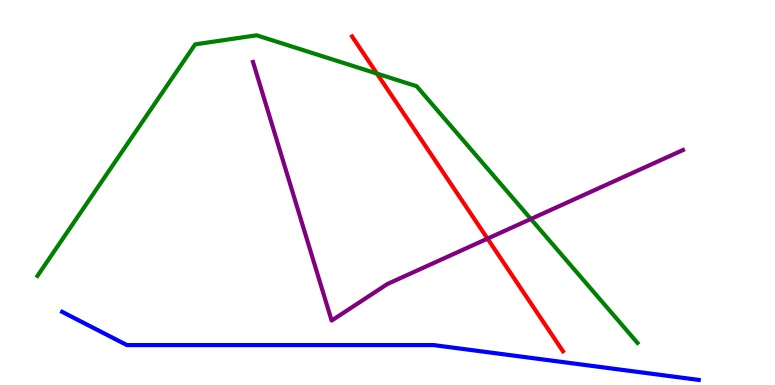[{'lines': ['blue', 'red'], 'intersections': []}, {'lines': ['green', 'red'], 'intersections': [{'x': 4.86, 'y': 8.09}]}, {'lines': ['purple', 'red'], 'intersections': [{'x': 6.29, 'y': 3.8}]}, {'lines': ['blue', 'green'], 'intersections': []}, {'lines': ['blue', 'purple'], 'intersections': []}, {'lines': ['green', 'purple'], 'intersections': [{'x': 6.85, 'y': 4.31}]}]